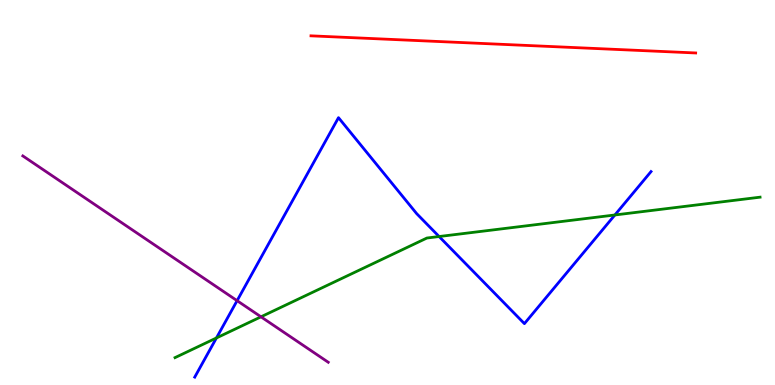[{'lines': ['blue', 'red'], 'intersections': []}, {'lines': ['green', 'red'], 'intersections': []}, {'lines': ['purple', 'red'], 'intersections': []}, {'lines': ['blue', 'green'], 'intersections': [{'x': 2.79, 'y': 1.22}, {'x': 5.67, 'y': 3.86}, {'x': 7.93, 'y': 4.42}]}, {'lines': ['blue', 'purple'], 'intersections': [{'x': 3.06, 'y': 2.19}]}, {'lines': ['green', 'purple'], 'intersections': [{'x': 3.37, 'y': 1.77}]}]